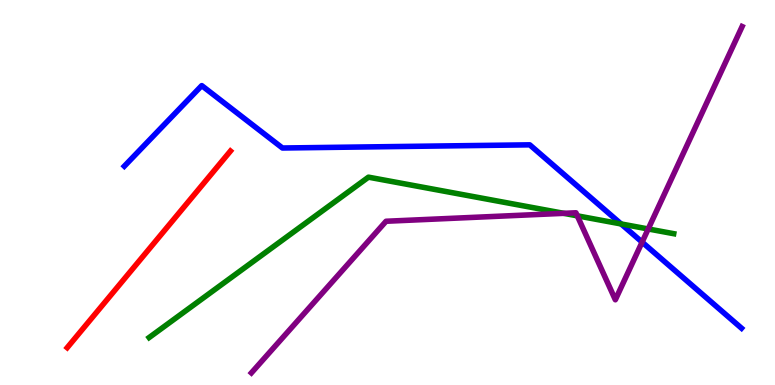[{'lines': ['blue', 'red'], 'intersections': []}, {'lines': ['green', 'red'], 'intersections': []}, {'lines': ['purple', 'red'], 'intersections': []}, {'lines': ['blue', 'green'], 'intersections': [{'x': 8.01, 'y': 4.18}]}, {'lines': ['blue', 'purple'], 'intersections': [{'x': 8.29, 'y': 3.71}]}, {'lines': ['green', 'purple'], 'intersections': [{'x': 7.27, 'y': 4.46}, {'x': 7.45, 'y': 4.39}, {'x': 8.36, 'y': 4.05}]}]